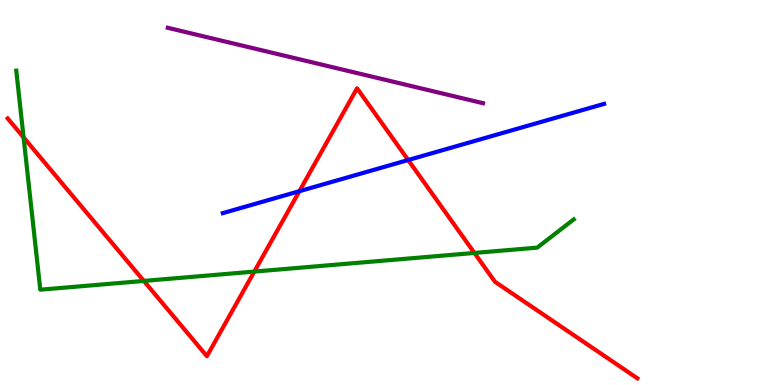[{'lines': ['blue', 'red'], 'intersections': [{'x': 3.86, 'y': 5.03}, {'x': 5.27, 'y': 5.84}]}, {'lines': ['green', 'red'], 'intersections': [{'x': 0.304, 'y': 6.43}, {'x': 1.86, 'y': 2.7}, {'x': 3.28, 'y': 2.95}, {'x': 6.12, 'y': 3.43}]}, {'lines': ['purple', 'red'], 'intersections': []}, {'lines': ['blue', 'green'], 'intersections': []}, {'lines': ['blue', 'purple'], 'intersections': []}, {'lines': ['green', 'purple'], 'intersections': []}]